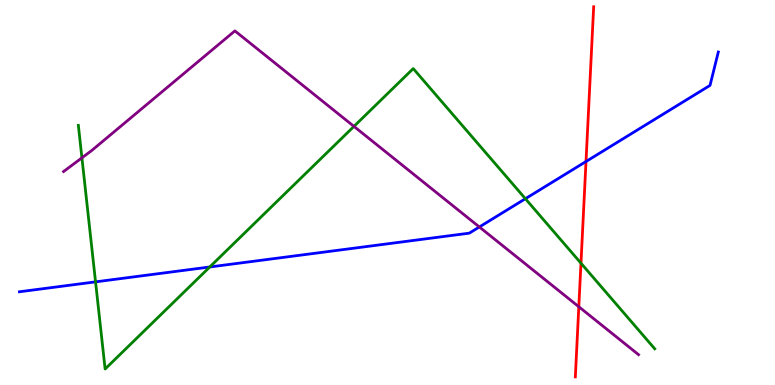[{'lines': ['blue', 'red'], 'intersections': [{'x': 7.56, 'y': 5.8}]}, {'lines': ['green', 'red'], 'intersections': [{'x': 7.5, 'y': 3.16}]}, {'lines': ['purple', 'red'], 'intersections': [{'x': 7.47, 'y': 2.03}]}, {'lines': ['blue', 'green'], 'intersections': [{'x': 1.23, 'y': 2.68}, {'x': 2.71, 'y': 3.07}, {'x': 6.78, 'y': 4.84}]}, {'lines': ['blue', 'purple'], 'intersections': [{'x': 6.19, 'y': 4.1}]}, {'lines': ['green', 'purple'], 'intersections': [{'x': 1.06, 'y': 5.9}, {'x': 4.57, 'y': 6.72}]}]